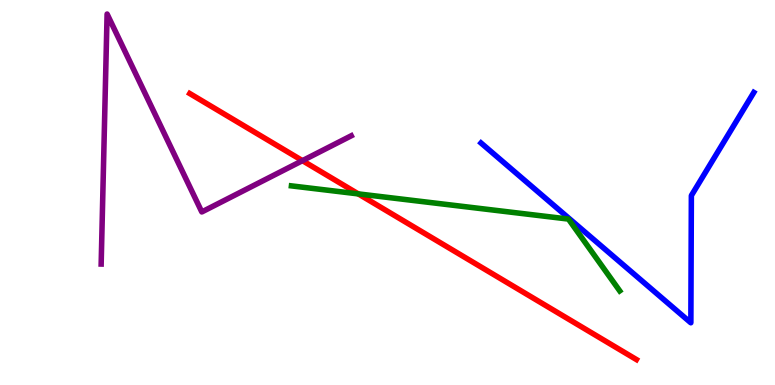[{'lines': ['blue', 'red'], 'intersections': []}, {'lines': ['green', 'red'], 'intersections': [{'x': 4.62, 'y': 4.96}]}, {'lines': ['purple', 'red'], 'intersections': [{'x': 3.9, 'y': 5.83}]}, {'lines': ['blue', 'green'], 'intersections': []}, {'lines': ['blue', 'purple'], 'intersections': []}, {'lines': ['green', 'purple'], 'intersections': []}]